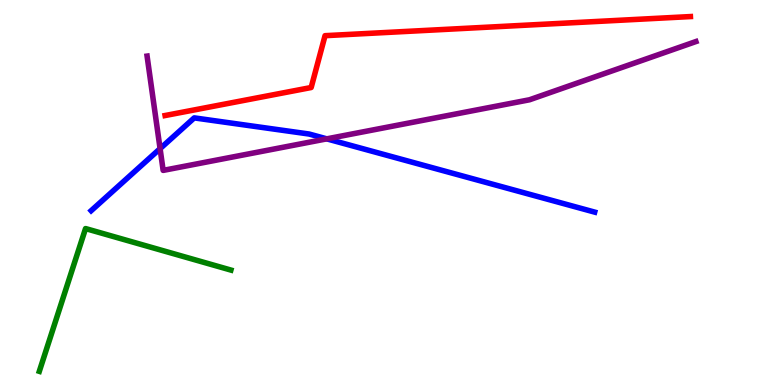[{'lines': ['blue', 'red'], 'intersections': []}, {'lines': ['green', 'red'], 'intersections': []}, {'lines': ['purple', 'red'], 'intersections': []}, {'lines': ['blue', 'green'], 'intersections': []}, {'lines': ['blue', 'purple'], 'intersections': [{'x': 2.07, 'y': 6.14}, {'x': 4.22, 'y': 6.39}]}, {'lines': ['green', 'purple'], 'intersections': []}]